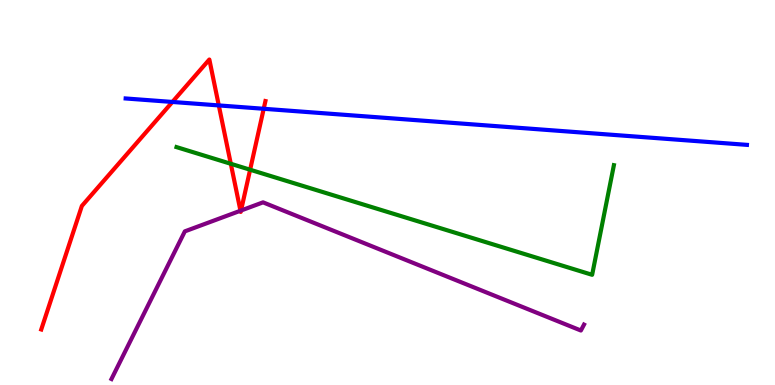[{'lines': ['blue', 'red'], 'intersections': [{'x': 2.22, 'y': 7.35}, {'x': 2.82, 'y': 7.26}, {'x': 3.4, 'y': 7.17}]}, {'lines': ['green', 'red'], 'intersections': [{'x': 2.98, 'y': 5.75}, {'x': 3.23, 'y': 5.59}]}, {'lines': ['purple', 'red'], 'intersections': [{'x': 3.1, 'y': 4.53}, {'x': 3.11, 'y': 4.53}]}, {'lines': ['blue', 'green'], 'intersections': []}, {'lines': ['blue', 'purple'], 'intersections': []}, {'lines': ['green', 'purple'], 'intersections': []}]